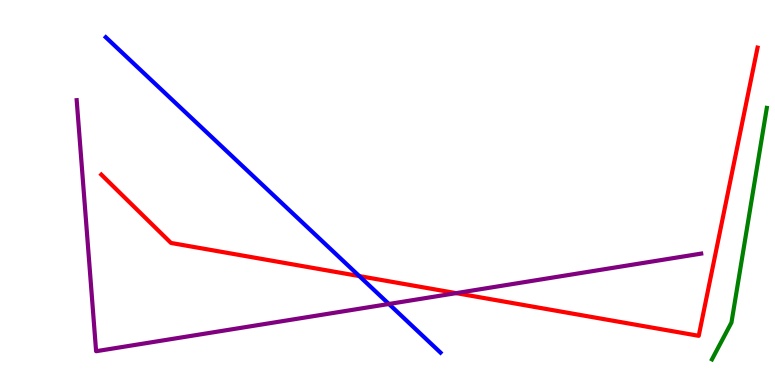[{'lines': ['blue', 'red'], 'intersections': [{'x': 4.64, 'y': 2.83}]}, {'lines': ['green', 'red'], 'intersections': []}, {'lines': ['purple', 'red'], 'intersections': [{'x': 5.89, 'y': 2.39}]}, {'lines': ['blue', 'green'], 'intersections': []}, {'lines': ['blue', 'purple'], 'intersections': [{'x': 5.02, 'y': 2.1}]}, {'lines': ['green', 'purple'], 'intersections': []}]